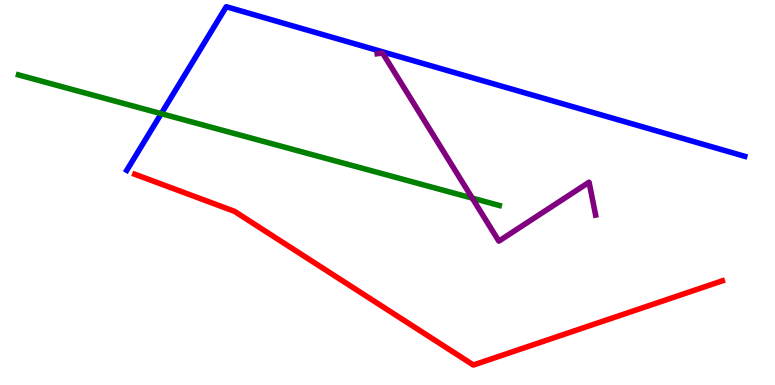[{'lines': ['blue', 'red'], 'intersections': []}, {'lines': ['green', 'red'], 'intersections': []}, {'lines': ['purple', 'red'], 'intersections': []}, {'lines': ['blue', 'green'], 'intersections': [{'x': 2.08, 'y': 7.05}]}, {'lines': ['blue', 'purple'], 'intersections': []}, {'lines': ['green', 'purple'], 'intersections': [{'x': 6.09, 'y': 4.85}]}]